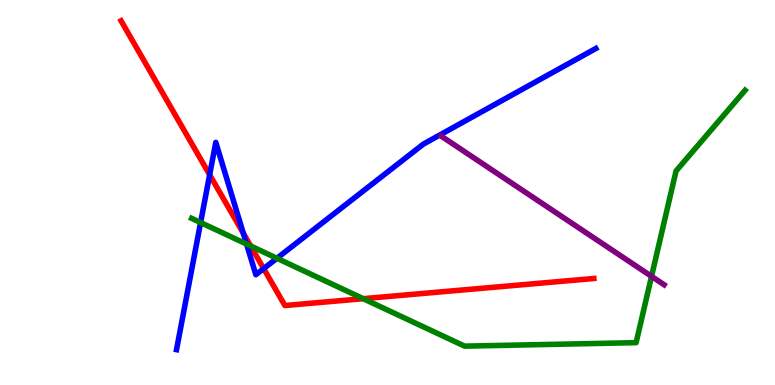[{'lines': ['blue', 'red'], 'intersections': [{'x': 2.71, 'y': 5.46}, {'x': 3.14, 'y': 3.94}, {'x': 3.4, 'y': 3.02}]}, {'lines': ['green', 'red'], 'intersections': [{'x': 3.23, 'y': 3.61}, {'x': 4.69, 'y': 2.24}]}, {'lines': ['purple', 'red'], 'intersections': []}, {'lines': ['blue', 'green'], 'intersections': [{'x': 2.59, 'y': 4.22}, {'x': 3.18, 'y': 3.66}, {'x': 3.57, 'y': 3.29}]}, {'lines': ['blue', 'purple'], 'intersections': []}, {'lines': ['green', 'purple'], 'intersections': [{'x': 8.41, 'y': 2.82}]}]